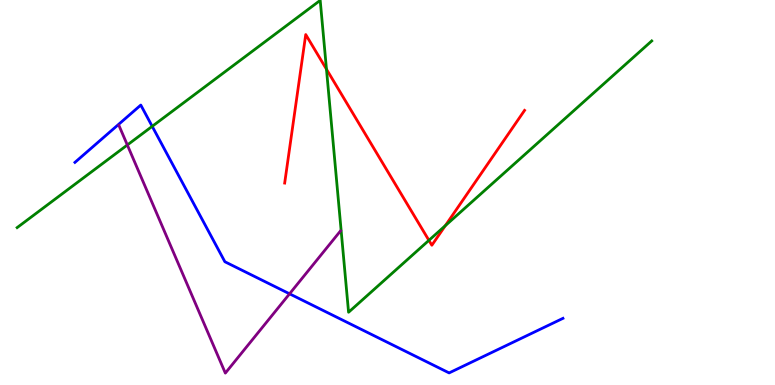[{'lines': ['blue', 'red'], 'intersections': []}, {'lines': ['green', 'red'], 'intersections': [{'x': 4.21, 'y': 8.2}, {'x': 5.53, 'y': 3.76}, {'x': 5.75, 'y': 4.14}]}, {'lines': ['purple', 'red'], 'intersections': []}, {'lines': ['blue', 'green'], 'intersections': [{'x': 1.96, 'y': 6.72}]}, {'lines': ['blue', 'purple'], 'intersections': [{'x': 3.74, 'y': 2.37}]}, {'lines': ['green', 'purple'], 'intersections': [{'x': 1.64, 'y': 6.23}]}]